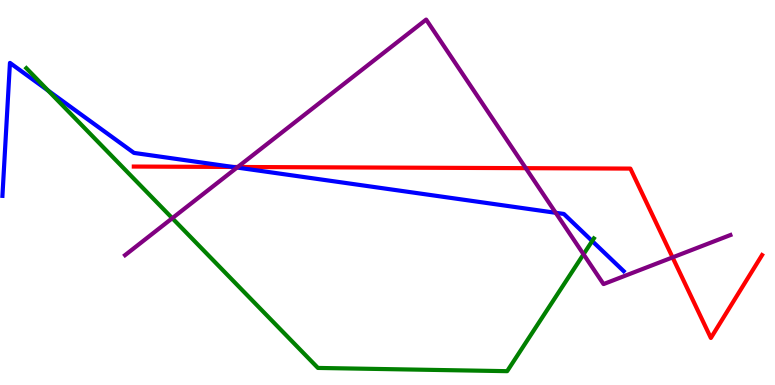[{'lines': ['blue', 'red'], 'intersections': [{'x': 3.01, 'y': 5.66}]}, {'lines': ['green', 'red'], 'intersections': []}, {'lines': ['purple', 'red'], 'intersections': [{'x': 3.07, 'y': 5.66}, {'x': 6.78, 'y': 5.63}, {'x': 8.68, 'y': 3.31}]}, {'lines': ['blue', 'green'], 'intersections': [{'x': 0.621, 'y': 7.65}, {'x': 7.64, 'y': 3.74}]}, {'lines': ['blue', 'purple'], 'intersections': [{'x': 3.06, 'y': 5.65}, {'x': 7.17, 'y': 4.47}]}, {'lines': ['green', 'purple'], 'intersections': [{'x': 2.22, 'y': 4.33}, {'x': 7.53, 'y': 3.4}]}]